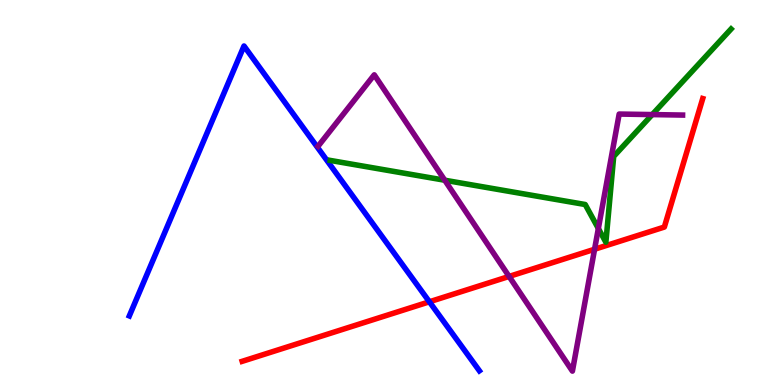[{'lines': ['blue', 'red'], 'intersections': [{'x': 5.54, 'y': 2.16}]}, {'lines': ['green', 'red'], 'intersections': []}, {'lines': ['purple', 'red'], 'intersections': [{'x': 6.57, 'y': 2.82}, {'x': 7.67, 'y': 3.53}]}, {'lines': ['blue', 'green'], 'intersections': []}, {'lines': ['blue', 'purple'], 'intersections': []}, {'lines': ['green', 'purple'], 'intersections': [{'x': 5.74, 'y': 5.32}, {'x': 7.72, 'y': 4.06}, {'x': 8.42, 'y': 7.02}]}]